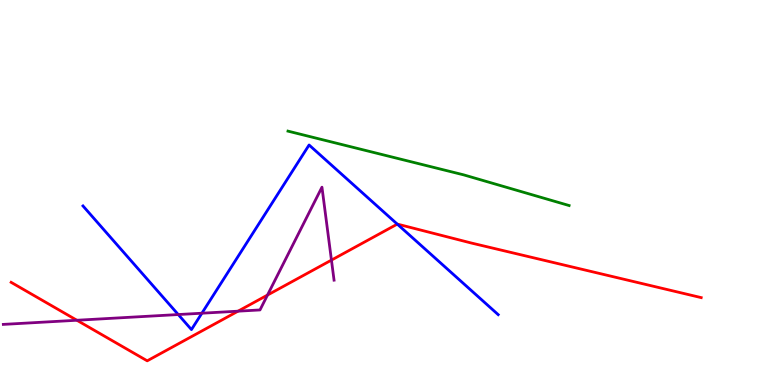[{'lines': ['blue', 'red'], 'intersections': [{'x': 5.13, 'y': 4.18}]}, {'lines': ['green', 'red'], 'intersections': []}, {'lines': ['purple', 'red'], 'intersections': [{'x': 0.992, 'y': 1.68}, {'x': 3.07, 'y': 1.92}, {'x': 3.45, 'y': 2.34}, {'x': 4.28, 'y': 3.24}]}, {'lines': ['blue', 'green'], 'intersections': []}, {'lines': ['blue', 'purple'], 'intersections': [{'x': 2.3, 'y': 1.83}, {'x': 2.61, 'y': 1.86}]}, {'lines': ['green', 'purple'], 'intersections': []}]